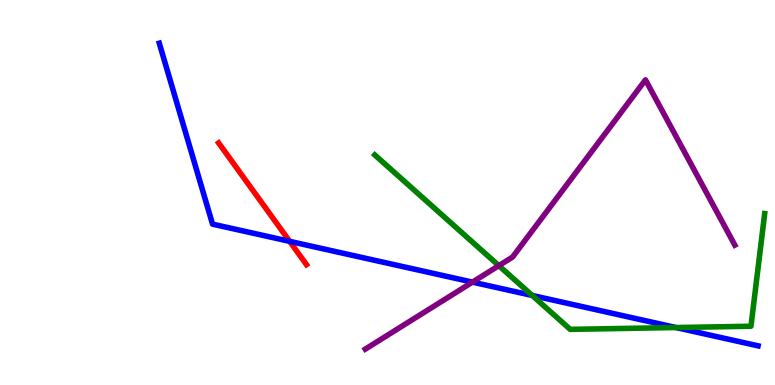[{'lines': ['blue', 'red'], 'intersections': [{'x': 3.74, 'y': 3.73}]}, {'lines': ['green', 'red'], 'intersections': []}, {'lines': ['purple', 'red'], 'intersections': []}, {'lines': ['blue', 'green'], 'intersections': [{'x': 6.87, 'y': 2.33}, {'x': 8.72, 'y': 1.49}]}, {'lines': ['blue', 'purple'], 'intersections': [{'x': 6.1, 'y': 2.67}]}, {'lines': ['green', 'purple'], 'intersections': [{'x': 6.44, 'y': 3.1}]}]